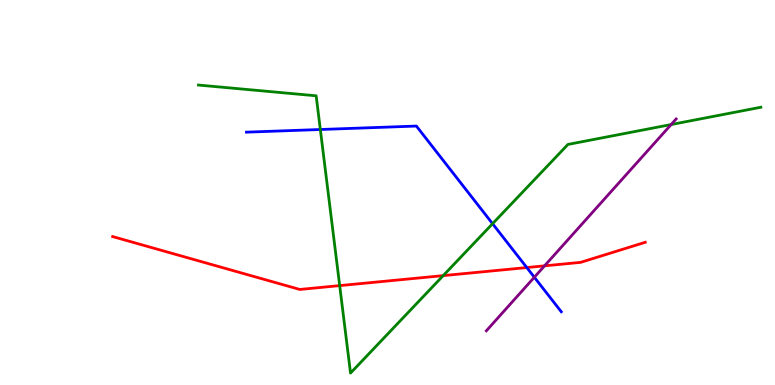[{'lines': ['blue', 'red'], 'intersections': [{'x': 6.8, 'y': 3.05}]}, {'lines': ['green', 'red'], 'intersections': [{'x': 4.38, 'y': 2.58}, {'x': 5.72, 'y': 2.84}]}, {'lines': ['purple', 'red'], 'intersections': [{'x': 7.03, 'y': 3.09}]}, {'lines': ['blue', 'green'], 'intersections': [{'x': 4.13, 'y': 6.64}, {'x': 6.36, 'y': 4.19}]}, {'lines': ['blue', 'purple'], 'intersections': [{'x': 6.89, 'y': 2.8}]}, {'lines': ['green', 'purple'], 'intersections': [{'x': 8.66, 'y': 6.77}]}]